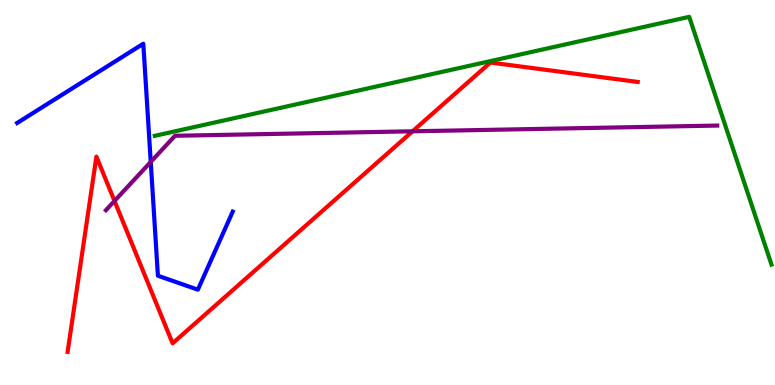[{'lines': ['blue', 'red'], 'intersections': []}, {'lines': ['green', 'red'], 'intersections': []}, {'lines': ['purple', 'red'], 'intersections': [{'x': 1.48, 'y': 4.78}, {'x': 5.32, 'y': 6.59}]}, {'lines': ['blue', 'green'], 'intersections': []}, {'lines': ['blue', 'purple'], 'intersections': [{'x': 1.95, 'y': 5.79}]}, {'lines': ['green', 'purple'], 'intersections': []}]